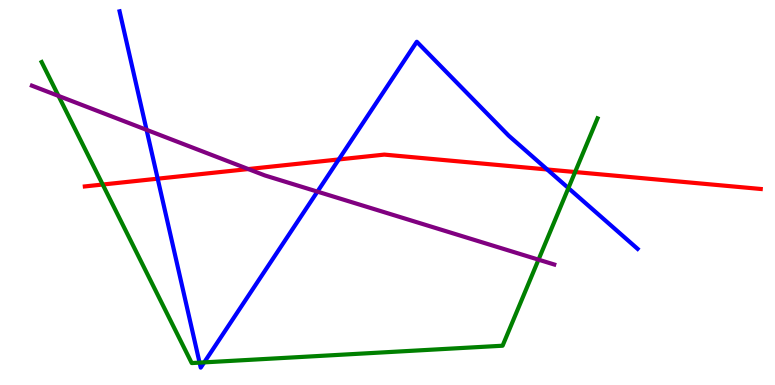[{'lines': ['blue', 'red'], 'intersections': [{'x': 2.03, 'y': 5.36}, {'x': 4.37, 'y': 5.86}, {'x': 7.06, 'y': 5.6}]}, {'lines': ['green', 'red'], 'intersections': [{'x': 1.33, 'y': 5.21}, {'x': 7.42, 'y': 5.53}]}, {'lines': ['purple', 'red'], 'intersections': [{'x': 3.2, 'y': 5.61}]}, {'lines': ['blue', 'green'], 'intersections': [{'x': 2.58, 'y': 0.581}, {'x': 2.64, 'y': 0.588}, {'x': 7.33, 'y': 5.11}]}, {'lines': ['blue', 'purple'], 'intersections': [{'x': 1.89, 'y': 6.63}, {'x': 4.1, 'y': 5.02}]}, {'lines': ['green', 'purple'], 'intersections': [{'x': 0.755, 'y': 7.51}, {'x': 6.95, 'y': 3.26}]}]